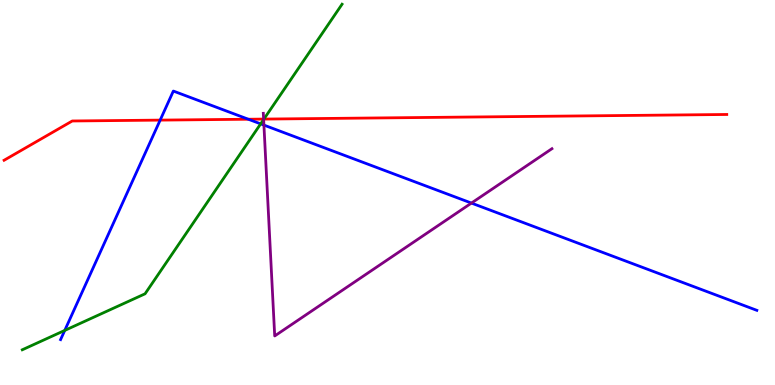[{'lines': ['blue', 'red'], 'intersections': [{'x': 2.07, 'y': 6.88}, {'x': 3.2, 'y': 6.9}]}, {'lines': ['green', 'red'], 'intersections': [{'x': 3.41, 'y': 6.91}]}, {'lines': ['purple', 'red'], 'intersections': [{'x': 3.4, 'y': 6.91}]}, {'lines': ['blue', 'green'], 'intersections': [{'x': 0.835, 'y': 1.42}, {'x': 3.36, 'y': 6.78}]}, {'lines': ['blue', 'purple'], 'intersections': [{'x': 3.41, 'y': 6.75}, {'x': 6.08, 'y': 4.73}]}, {'lines': ['green', 'purple'], 'intersections': [{'x': 3.4, 'y': 6.9}]}]